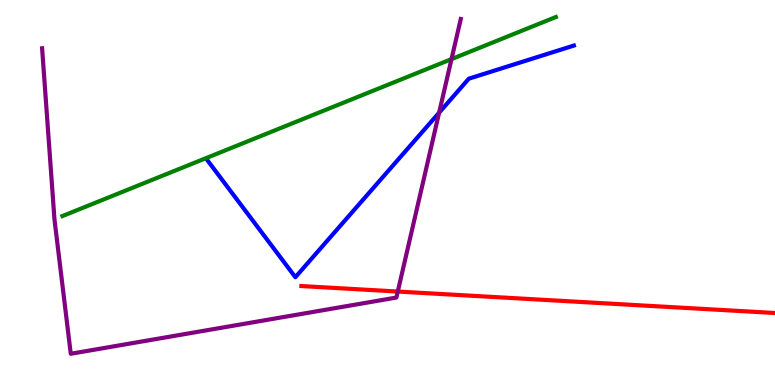[{'lines': ['blue', 'red'], 'intersections': []}, {'lines': ['green', 'red'], 'intersections': []}, {'lines': ['purple', 'red'], 'intersections': [{'x': 5.13, 'y': 2.43}]}, {'lines': ['blue', 'green'], 'intersections': []}, {'lines': ['blue', 'purple'], 'intersections': [{'x': 5.67, 'y': 7.07}]}, {'lines': ['green', 'purple'], 'intersections': [{'x': 5.83, 'y': 8.46}]}]